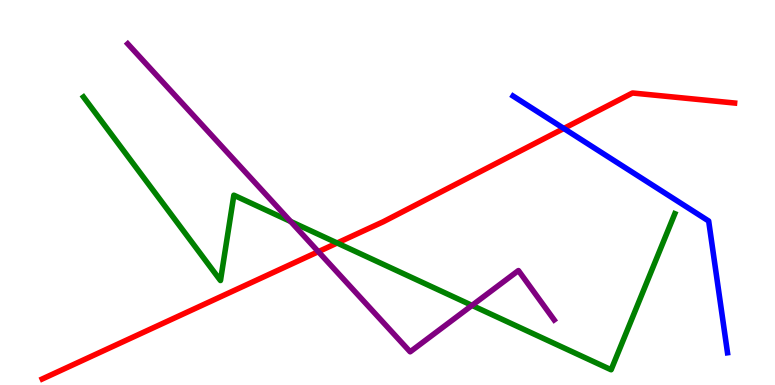[{'lines': ['blue', 'red'], 'intersections': [{'x': 7.28, 'y': 6.66}]}, {'lines': ['green', 'red'], 'intersections': [{'x': 4.35, 'y': 3.69}]}, {'lines': ['purple', 'red'], 'intersections': [{'x': 4.11, 'y': 3.46}]}, {'lines': ['blue', 'green'], 'intersections': []}, {'lines': ['blue', 'purple'], 'intersections': []}, {'lines': ['green', 'purple'], 'intersections': [{'x': 3.75, 'y': 4.25}, {'x': 6.09, 'y': 2.07}]}]